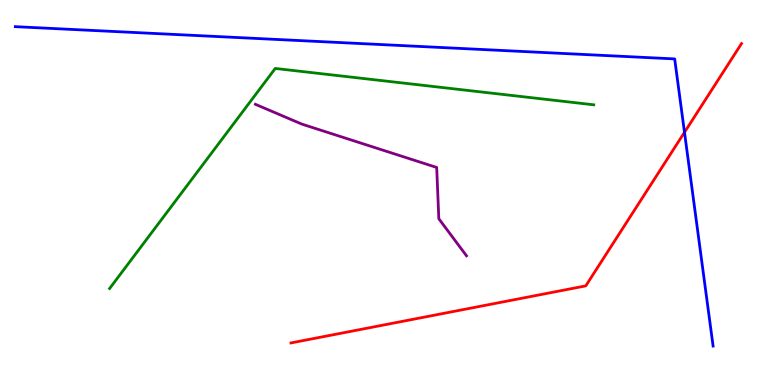[{'lines': ['blue', 'red'], 'intersections': [{'x': 8.83, 'y': 6.56}]}, {'lines': ['green', 'red'], 'intersections': []}, {'lines': ['purple', 'red'], 'intersections': []}, {'lines': ['blue', 'green'], 'intersections': []}, {'lines': ['blue', 'purple'], 'intersections': []}, {'lines': ['green', 'purple'], 'intersections': []}]